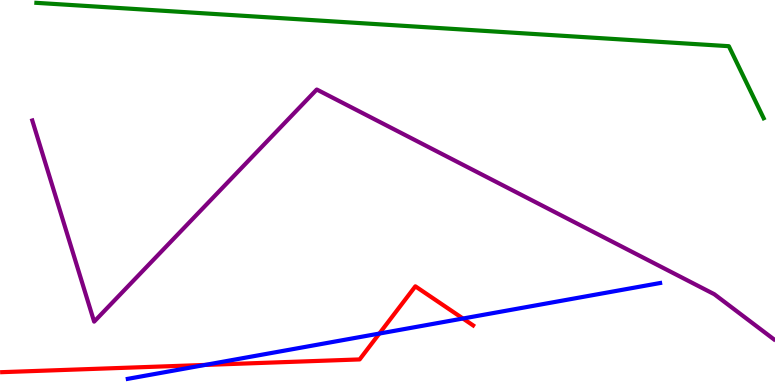[{'lines': ['blue', 'red'], 'intersections': [{'x': 2.65, 'y': 0.521}, {'x': 4.89, 'y': 1.34}, {'x': 5.97, 'y': 1.73}]}, {'lines': ['green', 'red'], 'intersections': []}, {'lines': ['purple', 'red'], 'intersections': []}, {'lines': ['blue', 'green'], 'intersections': []}, {'lines': ['blue', 'purple'], 'intersections': []}, {'lines': ['green', 'purple'], 'intersections': []}]